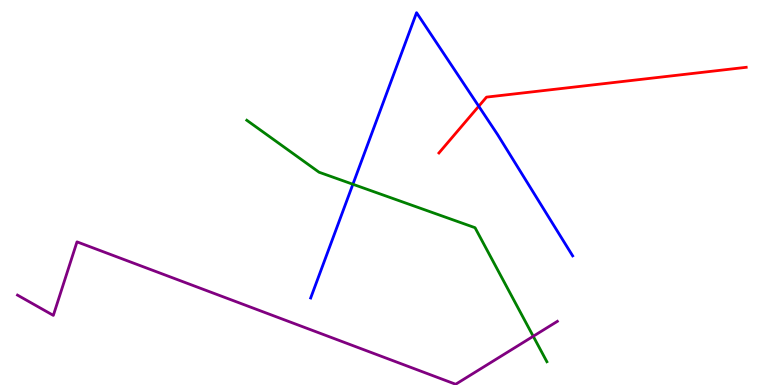[{'lines': ['blue', 'red'], 'intersections': [{'x': 6.18, 'y': 7.24}]}, {'lines': ['green', 'red'], 'intersections': []}, {'lines': ['purple', 'red'], 'intersections': []}, {'lines': ['blue', 'green'], 'intersections': [{'x': 4.55, 'y': 5.21}]}, {'lines': ['blue', 'purple'], 'intersections': []}, {'lines': ['green', 'purple'], 'intersections': [{'x': 6.88, 'y': 1.27}]}]